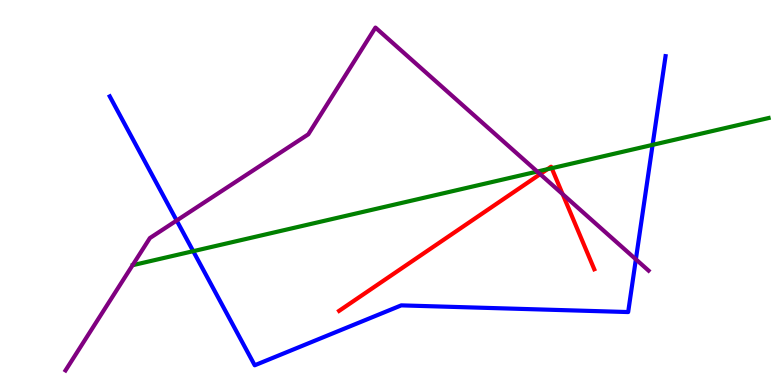[{'lines': ['blue', 'red'], 'intersections': []}, {'lines': ['green', 'red'], 'intersections': [{'x': 7.06, 'y': 5.6}, {'x': 7.12, 'y': 5.63}]}, {'lines': ['purple', 'red'], 'intersections': [{'x': 6.97, 'y': 5.48}, {'x': 7.26, 'y': 4.96}]}, {'lines': ['blue', 'green'], 'intersections': [{'x': 2.49, 'y': 3.48}, {'x': 8.42, 'y': 6.24}]}, {'lines': ['blue', 'purple'], 'intersections': [{'x': 2.28, 'y': 4.27}, {'x': 8.2, 'y': 3.26}]}, {'lines': ['green', 'purple'], 'intersections': [{'x': 6.93, 'y': 5.54}]}]